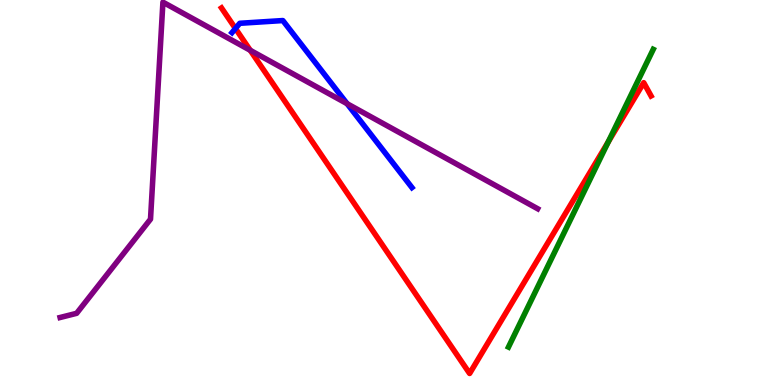[{'lines': ['blue', 'red'], 'intersections': [{'x': 3.04, 'y': 9.26}]}, {'lines': ['green', 'red'], 'intersections': [{'x': 7.85, 'y': 6.31}]}, {'lines': ['purple', 'red'], 'intersections': [{'x': 3.23, 'y': 8.69}]}, {'lines': ['blue', 'green'], 'intersections': []}, {'lines': ['blue', 'purple'], 'intersections': [{'x': 4.48, 'y': 7.31}]}, {'lines': ['green', 'purple'], 'intersections': []}]